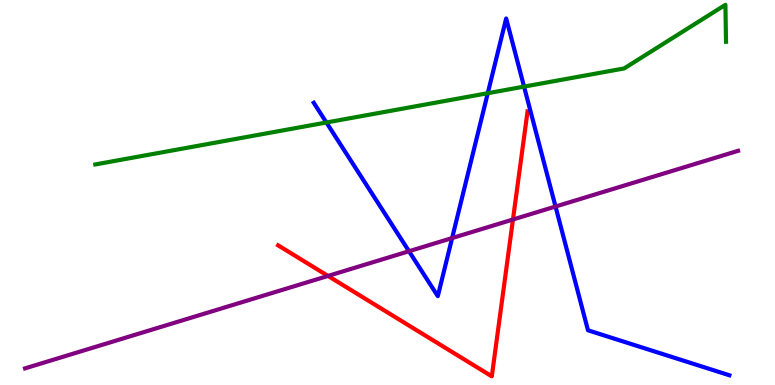[{'lines': ['blue', 'red'], 'intersections': []}, {'lines': ['green', 'red'], 'intersections': []}, {'lines': ['purple', 'red'], 'intersections': [{'x': 4.23, 'y': 2.83}, {'x': 6.62, 'y': 4.3}]}, {'lines': ['blue', 'green'], 'intersections': [{'x': 4.21, 'y': 6.82}, {'x': 6.29, 'y': 7.58}, {'x': 6.76, 'y': 7.75}]}, {'lines': ['blue', 'purple'], 'intersections': [{'x': 5.28, 'y': 3.47}, {'x': 5.83, 'y': 3.82}, {'x': 7.17, 'y': 4.64}]}, {'lines': ['green', 'purple'], 'intersections': []}]